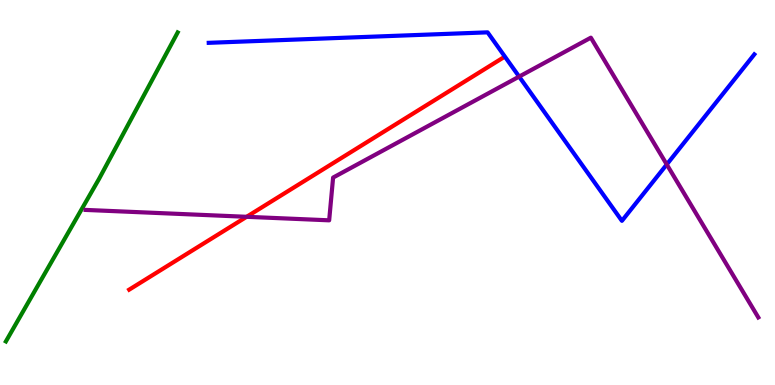[{'lines': ['blue', 'red'], 'intersections': []}, {'lines': ['green', 'red'], 'intersections': []}, {'lines': ['purple', 'red'], 'intersections': [{'x': 3.18, 'y': 4.37}]}, {'lines': ['blue', 'green'], 'intersections': []}, {'lines': ['blue', 'purple'], 'intersections': [{'x': 6.7, 'y': 8.01}, {'x': 8.6, 'y': 5.73}]}, {'lines': ['green', 'purple'], 'intersections': []}]